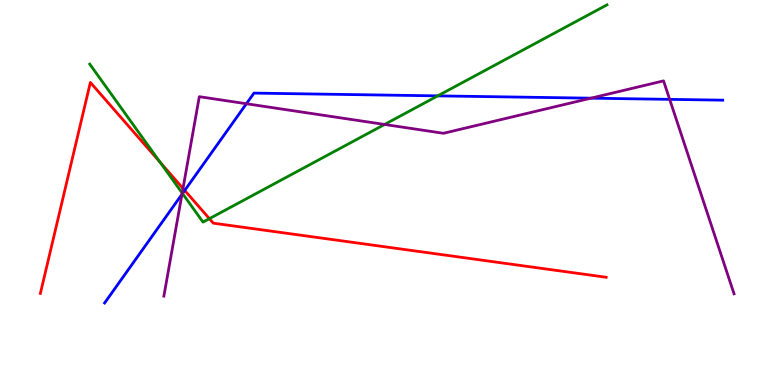[{'lines': ['blue', 'red'], 'intersections': [{'x': 2.38, 'y': 5.05}]}, {'lines': ['green', 'red'], 'intersections': [{'x': 2.07, 'y': 5.79}, {'x': 2.7, 'y': 4.32}]}, {'lines': ['purple', 'red'], 'intersections': [{'x': 2.36, 'y': 5.1}]}, {'lines': ['blue', 'green'], 'intersections': [{'x': 2.35, 'y': 4.97}, {'x': 5.65, 'y': 7.51}]}, {'lines': ['blue', 'purple'], 'intersections': [{'x': 2.35, 'y': 4.95}, {'x': 3.18, 'y': 7.31}, {'x': 7.62, 'y': 7.45}, {'x': 8.64, 'y': 7.42}]}, {'lines': ['green', 'purple'], 'intersections': [{'x': 2.35, 'y': 4.99}, {'x': 4.96, 'y': 6.77}]}]